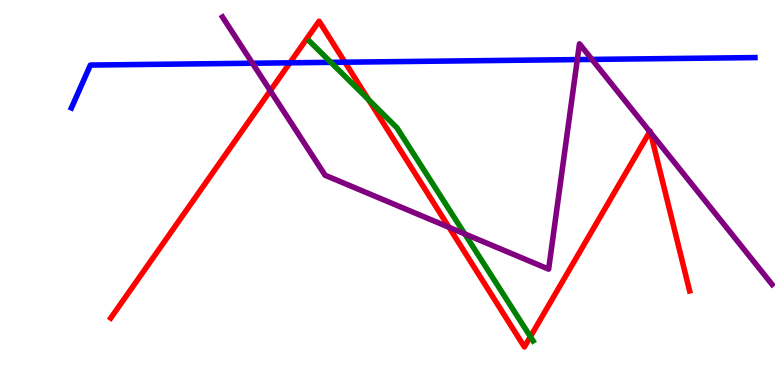[{'lines': ['blue', 'red'], 'intersections': [{'x': 3.74, 'y': 8.37}, {'x': 4.45, 'y': 8.38}]}, {'lines': ['green', 'red'], 'intersections': [{'x': 4.76, 'y': 7.41}, {'x': 6.84, 'y': 1.26}]}, {'lines': ['purple', 'red'], 'intersections': [{'x': 3.49, 'y': 7.64}, {'x': 5.79, 'y': 4.1}, {'x': 8.38, 'y': 6.58}, {'x': 8.39, 'y': 6.56}]}, {'lines': ['blue', 'green'], 'intersections': [{'x': 4.27, 'y': 8.38}]}, {'lines': ['blue', 'purple'], 'intersections': [{'x': 3.26, 'y': 8.36}, {'x': 7.45, 'y': 8.45}, {'x': 7.64, 'y': 8.46}]}, {'lines': ['green', 'purple'], 'intersections': [{'x': 6.0, 'y': 3.92}]}]